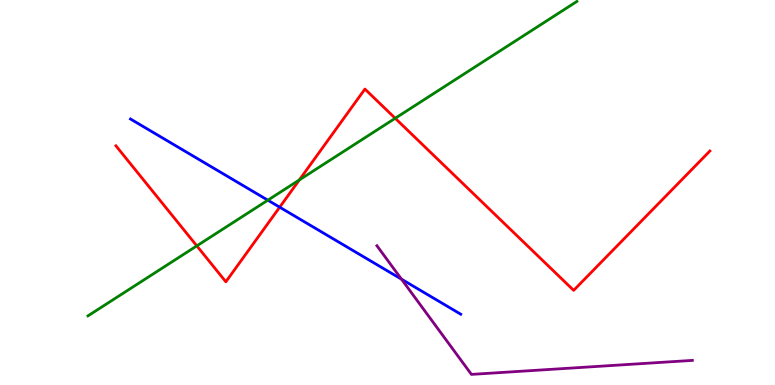[{'lines': ['blue', 'red'], 'intersections': [{'x': 3.61, 'y': 4.62}]}, {'lines': ['green', 'red'], 'intersections': [{'x': 2.54, 'y': 3.61}, {'x': 3.86, 'y': 5.33}, {'x': 5.1, 'y': 6.93}]}, {'lines': ['purple', 'red'], 'intersections': []}, {'lines': ['blue', 'green'], 'intersections': [{'x': 3.46, 'y': 4.8}]}, {'lines': ['blue', 'purple'], 'intersections': [{'x': 5.18, 'y': 2.75}]}, {'lines': ['green', 'purple'], 'intersections': []}]